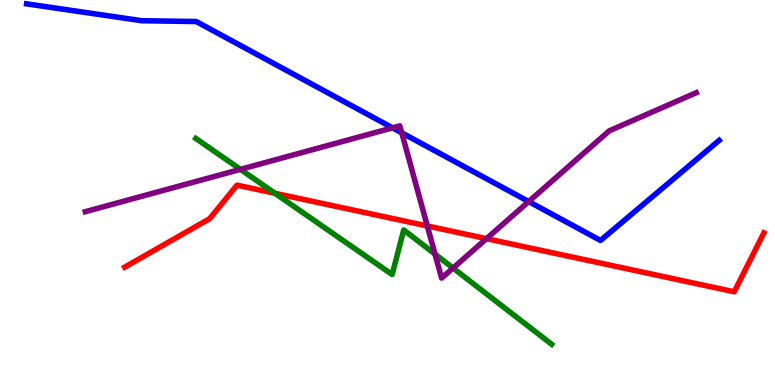[{'lines': ['blue', 'red'], 'intersections': []}, {'lines': ['green', 'red'], 'intersections': [{'x': 3.55, 'y': 4.98}]}, {'lines': ['purple', 'red'], 'intersections': [{'x': 5.51, 'y': 4.13}, {'x': 6.28, 'y': 3.8}]}, {'lines': ['blue', 'green'], 'intersections': []}, {'lines': ['blue', 'purple'], 'intersections': [{'x': 5.07, 'y': 6.68}, {'x': 5.18, 'y': 6.55}, {'x': 6.82, 'y': 4.76}]}, {'lines': ['green', 'purple'], 'intersections': [{'x': 3.1, 'y': 5.6}, {'x': 5.61, 'y': 3.4}, {'x': 5.85, 'y': 3.04}]}]